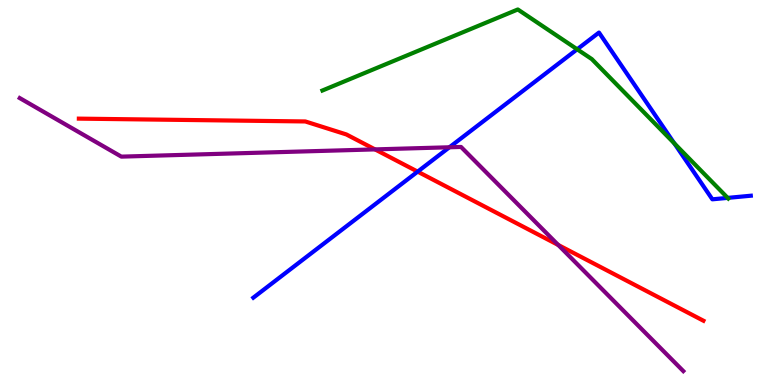[{'lines': ['blue', 'red'], 'intersections': [{'x': 5.39, 'y': 5.54}]}, {'lines': ['green', 'red'], 'intersections': []}, {'lines': ['purple', 'red'], 'intersections': [{'x': 4.84, 'y': 6.12}, {'x': 7.2, 'y': 3.64}]}, {'lines': ['blue', 'green'], 'intersections': [{'x': 7.45, 'y': 8.72}, {'x': 8.7, 'y': 6.28}, {'x': 9.39, 'y': 4.86}]}, {'lines': ['blue', 'purple'], 'intersections': [{'x': 5.8, 'y': 6.17}]}, {'lines': ['green', 'purple'], 'intersections': []}]